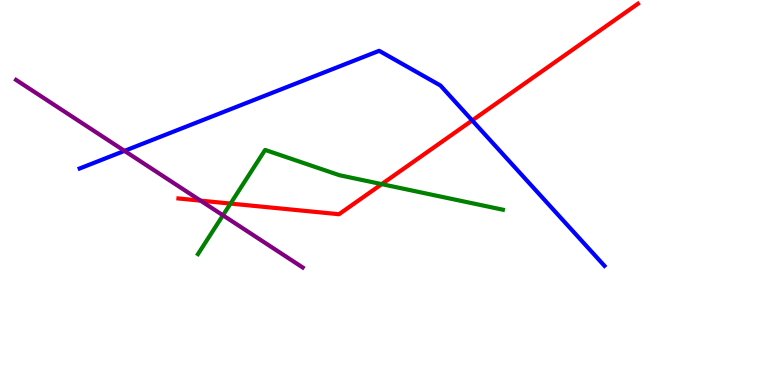[{'lines': ['blue', 'red'], 'intersections': [{'x': 6.09, 'y': 6.87}]}, {'lines': ['green', 'red'], 'intersections': [{'x': 2.97, 'y': 4.71}, {'x': 4.93, 'y': 5.22}]}, {'lines': ['purple', 'red'], 'intersections': [{'x': 2.59, 'y': 4.79}]}, {'lines': ['blue', 'green'], 'intersections': []}, {'lines': ['blue', 'purple'], 'intersections': [{'x': 1.61, 'y': 6.08}]}, {'lines': ['green', 'purple'], 'intersections': [{'x': 2.88, 'y': 4.41}]}]